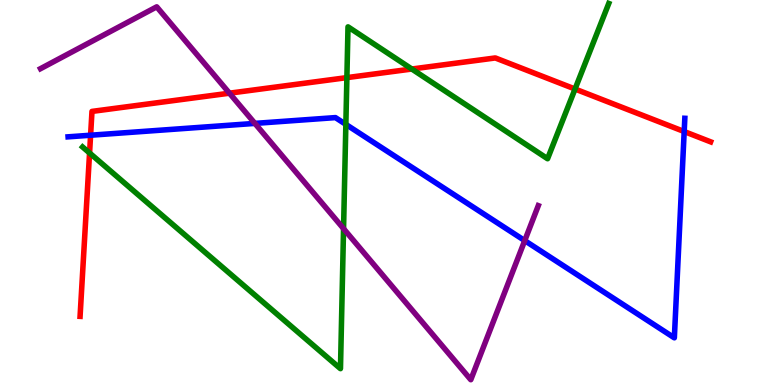[{'lines': ['blue', 'red'], 'intersections': [{'x': 1.17, 'y': 6.49}, {'x': 8.83, 'y': 6.58}]}, {'lines': ['green', 'red'], 'intersections': [{'x': 1.16, 'y': 6.03}, {'x': 4.48, 'y': 7.98}, {'x': 5.31, 'y': 8.21}, {'x': 7.42, 'y': 7.69}]}, {'lines': ['purple', 'red'], 'intersections': [{'x': 2.96, 'y': 7.58}]}, {'lines': ['blue', 'green'], 'intersections': [{'x': 4.46, 'y': 6.77}]}, {'lines': ['blue', 'purple'], 'intersections': [{'x': 3.29, 'y': 6.79}, {'x': 6.77, 'y': 3.75}]}, {'lines': ['green', 'purple'], 'intersections': [{'x': 4.43, 'y': 4.06}]}]